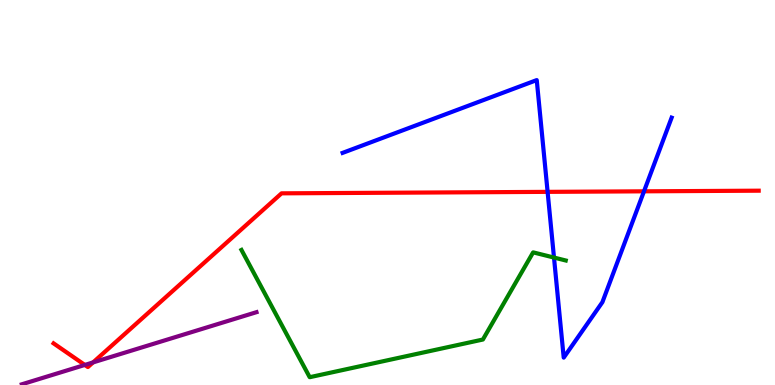[{'lines': ['blue', 'red'], 'intersections': [{'x': 7.07, 'y': 5.02}, {'x': 8.31, 'y': 5.03}]}, {'lines': ['green', 'red'], 'intersections': []}, {'lines': ['purple', 'red'], 'intersections': [{'x': 1.09, 'y': 0.521}, {'x': 1.2, 'y': 0.587}]}, {'lines': ['blue', 'green'], 'intersections': [{'x': 7.15, 'y': 3.31}]}, {'lines': ['blue', 'purple'], 'intersections': []}, {'lines': ['green', 'purple'], 'intersections': []}]